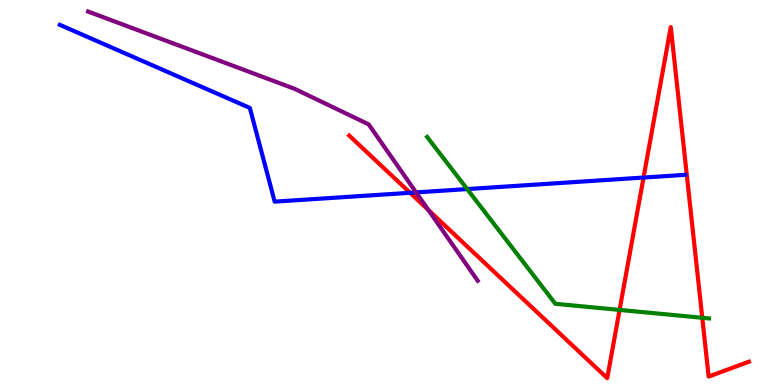[{'lines': ['blue', 'red'], 'intersections': [{'x': 5.29, 'y': 4.99}, {'x': 8.3, 'y': 5.39}]}, {'lines': ['green', 'red'], 'intersections': [{'x': 7.99, 'y': 1.95}, {'x': 9.06, 'y': 1.75}]}, {'lines': ['purple', 'red'], 'intersections': [{'x': 5.53, 'y': 4.55}]}, {'lines': ['blue', 'green'], 'intersections': [{'x': 6.03, 'y': 5.09}]}, {'lines': ['blue', 'purple'], 'intersections': [{'x': 5.37, 'y': 5.0}]}, {'lines': ['green', 'purple'], 'intersections': []}]